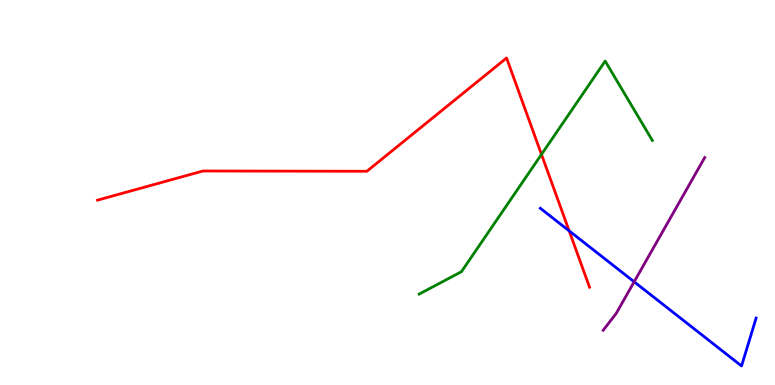[{'lines': ['blue', 'red'], 'intersections': [{'x': 7.34, 'y': 4.0}]}, {'lines': ['green', 'red'], 'intersections': [{'x': 6.99, 'y': 5.99}]}, {'lines': ['purple', 'red'], 'intersections': []}, {'lines': ['blue', 'green'], 'intersections': []}, {'lines': ['blue', 'purple'], 'intersections': [{'x': 8.18, 'y': 2.68}]}, {'lines': ['green', 'purple'], 'intersections': []}]